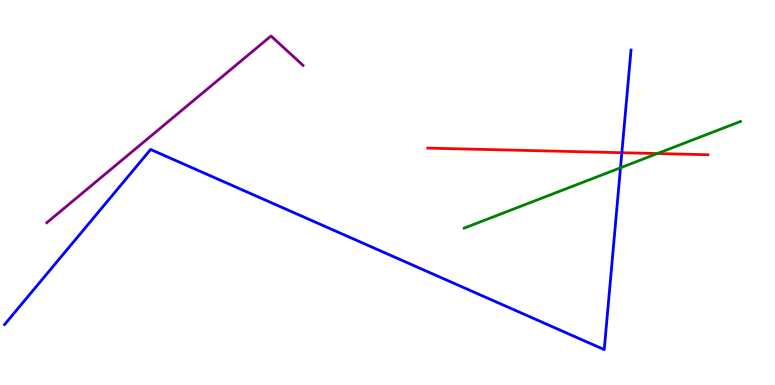[{'lines': ['blue', 'red'], 'intersections': [{'x': 8.02, 'y': 6.03}]}, {'lines': ['green', 'red'], 'intersections': [{'x': 8.48, 'y': 6.01}]}, {'lines': ['purple', 'red'], 'intersections': []}, {'lines': ['blue', 'green'], 'intersections': [{'x': 8.01, 'y': 5.64}]}, {'lines': ['blue', 'purple'], 'intersections': []}, {'lines': ['green', 'purple'], 'intersections': []}]